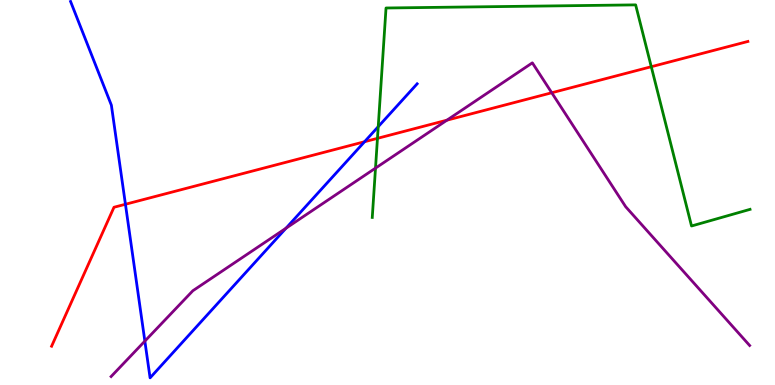[{'lines': ['blue', 'red'], 'intersections': [{'x': 1.62, 'y': 4.69}, {'x': 4.7, 'y': 6.32}]}, {'lines': ['green', 'red'], 'intersections': [{'x': 4.87, 'y': 6.41}, {'x': 8.4, 'y': 8.27}]}, {'lines': ['purple', 'red'], 'intersections': [{'x': 5.77, 'y': 6.88}, {'x': 7.12, 'y': 7.59}]}, {'lines': ['blue', 'green'], 'intersections': [{'x': 4.88, 'y': 6.71}]}, {'lines': ['blue', 'purple'], 'intersections': [{'x': 1.87, 'y': 1.14}, {'x': 3.69, 'y': 4.07}]}, {'lines': ['green', 'purple'], 'intersections': [{'x': 4.85, 'y': 5.63}]}]